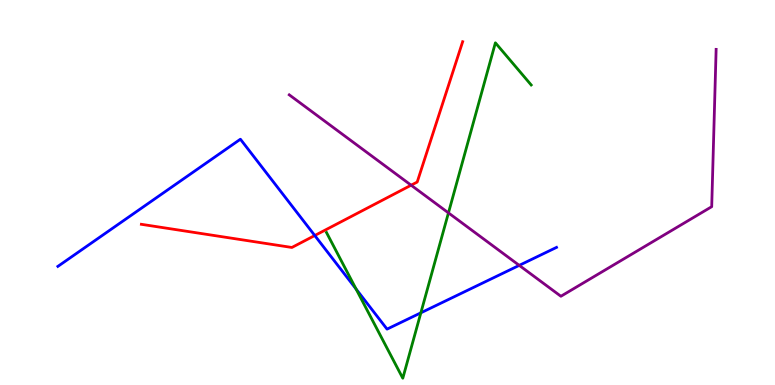[{'lines': ['blue', 'red'], 'intersections': [{'x': 4.06, 'y': 3.88}]}, {'lines': ['green', 'red'], 'intersections': []}, {'lines': ['purple', 'red'], 'intersections': [{'x': 5.3, 'y': 5.19}]}, {'lines': ['blue', 'green'], 'intersections': [{'x': 4.59, 'y': 2.49}, {'x': 5.43, 'y': 1.87}]}, {'lines': ['blue', 'purple'], 'intersections': [{'x': 6.7, 'y': 3.11}]}, {'lines': ['green', 'purple'], 'intersections': [{'x': 5.79, 'y': 4.47}]}]